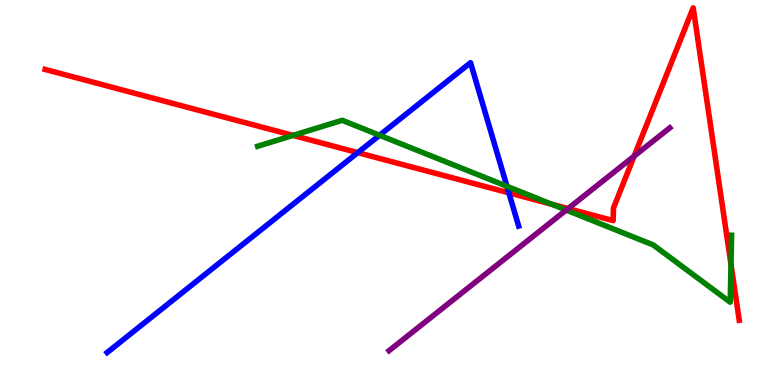[{'lines': ['blue', 'red'], 'intersections': [{'x': 4.62, 'y': 6.04}, {'x': 6.57, 'y': 4.99}]}, {'lines': ['green', 'red'], 'intersections': [{'x': 3.78, 'y': 6.48}, {'x': 7.12, 'y': 4.7}, {'x': 9.43, 'y': 3.13}]}, {'lines': ['purple', 'red'], 'intersections': [{'x': 7.33, 'y': 4.58}, {'x': 8.18, 'y': 5.94}]}, {'lines': ['blue', 'green'], 'intersections': [{'x': 4.9, 'y': 6.49}, {'x': 6.54, 'y': 5.16}]}, {'lines': ['blue', 'purple'], 'intersections': []}, {'lines': ['green', 'purple'], 'intersections': [{'x': 7.31, 'y': 4.54}]}]